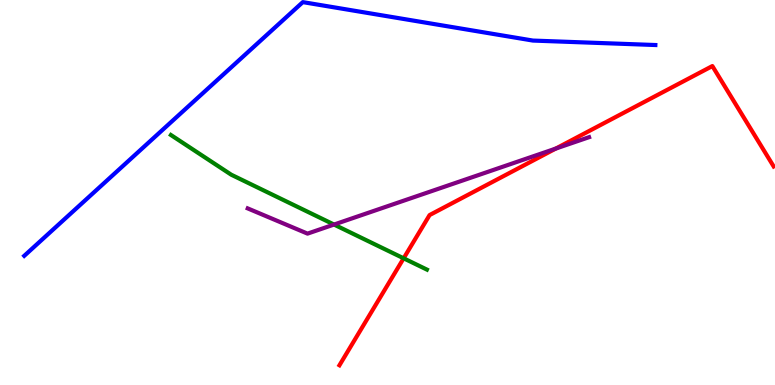[{'lines': ['blue', 'red'], 'intersections': []}, {'lines': ['green', 'red'], 'intersections': [{'x': 5.21, 'y': 3.29}]}, {'lines': ['purple', 'red'], 'intersections': [{'x': 7.17, 'y': 6.14}]}, {'lines': ['blue', 'green'], 'intersections': []}, {'lines': ['blue', 'purple'], 'intersections': []}, {'lines': ['green', 'purple'], 'intersections': [{'x': 4.31, 'y': 4.17}]}]